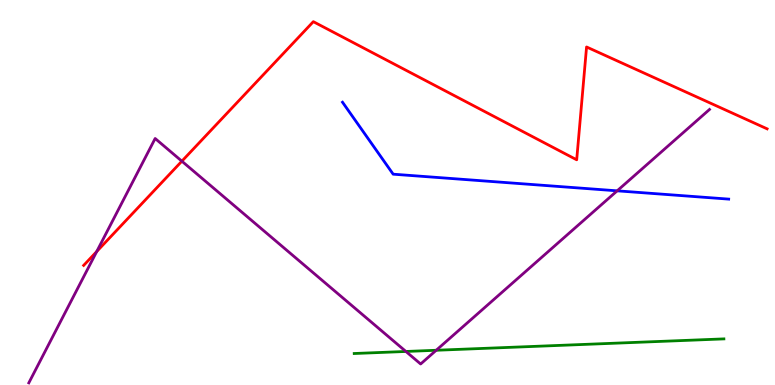[{'lines': ['blue', 'red'], 'intersections': []}, {'lines': ['green', 'red'], 'intersections': []}, {'lines': ['purple', 'red'], 'intersections': [{'x': 1.25, 'y': 3.47}, {'x': 2.35, 'y': 5.81}]}, {'lines': ['blue', 'green'], 'intersections': []}, {'lines': ['blue', 'purple'], 'intersections': [{'x': 7.96, 'y': 5.04}]}, {'lines': ['green', 'purple'], 'intersections': [{'x': 5.24, 'y': 0.871}, {'x': 5.63, 'y': 0.902}]}]